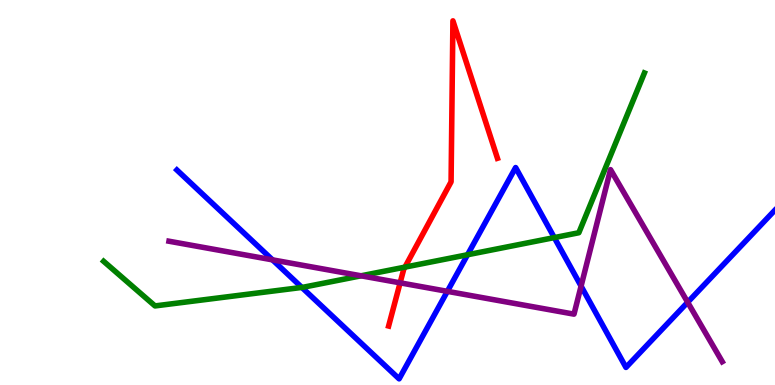[{'lines': ['blue', 'red'], 'intersections': []}, {'lines': ['green', 'red'], 'intersections': [{'x': 5.23, 'y': 3.06}]}, {'lines': ['purple', 'red'], 'intersections': [{'x': 5.16, 'y': 2.65}]}, {'lines': ['blue', 'green'], 'intersections': [{'x': 3.89, 'y': 2.53}, {'x': 6.03, 'y': 3.38}, {'x': 7.15, 'y': 3.83}]}, {'lines': ['blue', 'purple'], 'intersections': [{'x': 3.52, 'y': 3.25}, {'x': 5.77, 'y': 2.43}, {'x': 7.5, 'y': 2.57}, {'x': 8.87, 'y': 2.15}]}, {'lines': ['green', 'purple'], 'intersections': [{'x': 4.66, 'y': 2.84}]}]